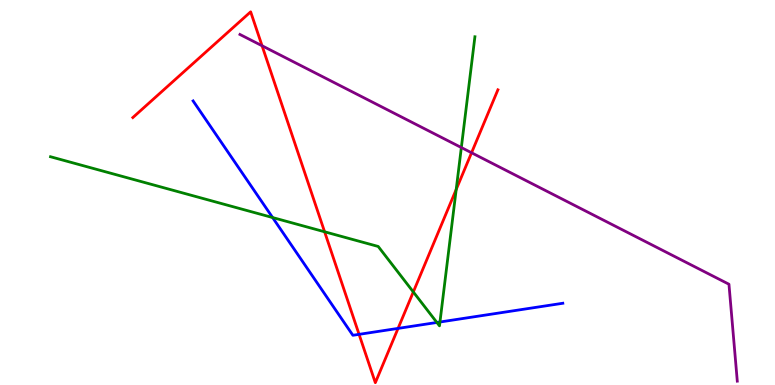[{'lines': ['blue', 'red'], 'intersections': [{'x': 4.63, 'y': 1.32}, {'x': 5.14, 'y': 1.47}]}, {'lines': ['green', 'red'], 'intersections': [{'x': 4.19, 'y': 3.98}, {'x': 5.33, 'y': 2.42}, {'x': 5.89, 'y': 5.08}]}, {'lines': ['purple', 'red'], 'intersections': [{'x': 3.38, 'y': 8.81}, {'x': 6.08, 'y': 6.03}]}, {'lines': ['blue', 'green'], 'intersections': [{'x': 3.52, 'y': 4.35}, {'x': 5.64, 'y': 1.62}, {'x': 5.68, 'y': 1.64}]}, {'lines': ['blue', 'purple'], 'intersections': []}, {'lines': ['green', 'purple'], 'intersections': [{'x': 5.95, 'y': 6.17}]}]